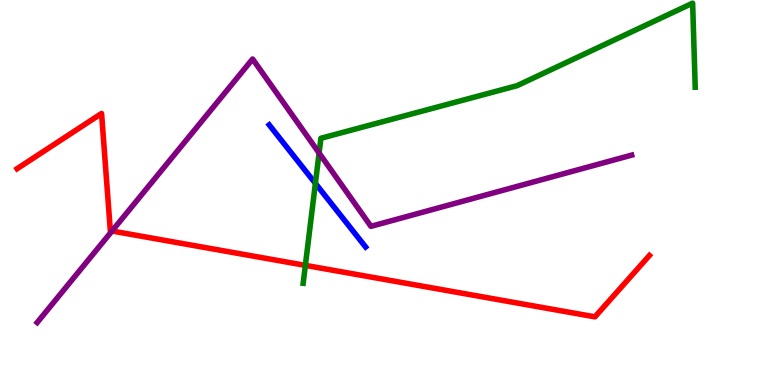[{'lines': ['blue', 'red'], 'intersections': []}, {'lines': ['green', 'red'], 'intersections': [{'x': 3.94, 'y': 3.11}]}, {'lines': ['purple', 'red'], 'intersections': [{'x': 1.45, 'y': 4.0}]}, {'lines': ['blue', 'green'], 'intersections': [{'x': 4.07, 'y': 5.24}]}, {'lines': ['blue', 'purple'], 'intersections': []}, {'lines': ['green', 'purple'], 'intersections': [{'x': 4.12, 'y': 6.02}]}]